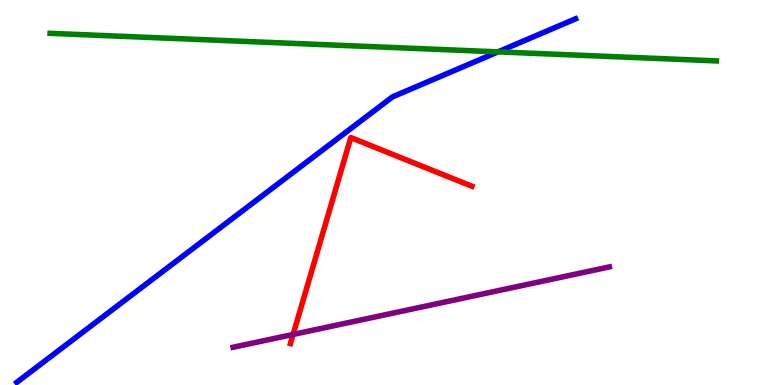[{'lines': ['blue', 'red'], 'intersections': []}, {'lines': ['green', 'red'], 'intersections': []}, {'lines': ['purple', 'red'], 'intersections': [{'x': 3.78, 'y': 1.31}]}, {'lines': ['blue', 'green'], 'intersections': [{'x': 6.43, 'y': 8.65}]}, {'lines': ['blue', 'purple'], 'intersections': []}, {'lines': ['green', 'purple'], 'intersections': []}]